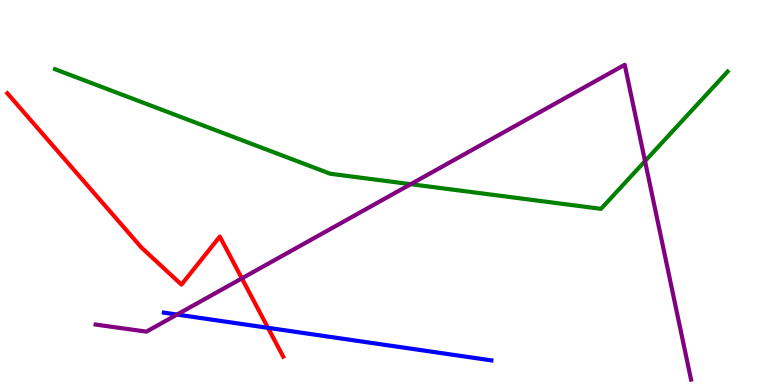[{'lines': ['blue', 'red'], 'intersections': [{'x': 3.46, 'y': 1.49}]}, {'lines': ['green', 'red'], 'intersections': []}, {'lines': ['purple', 'red'], 'intersections': [{'x': 3.12, 'y': 2.77}]}, {'lines': ['blue', 'green'], 'intersections': []}, {'lines': ['blue', 'purple'], 'intersections': [{'x': 2.28, 'y': 1.83}]}, {'lines': ['green', 'purple'], 'intersections': [{'x': 5.3, 'y': 5.22}, {'x': 8.32, 'y': 5.81}]}]